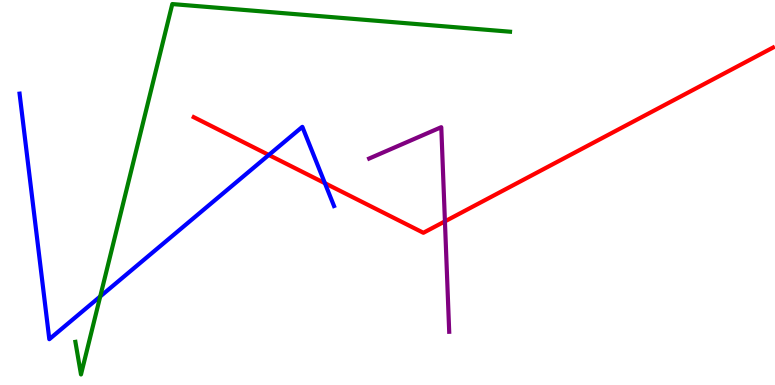[{'lines': ['blue', 'red'], 'intersections': [{'x': 3.47, 'y': 5.97}, {'x': 4.19, 'y': 5.24}]}, {'lines': ['green', 'red'], 'intersections': []}, {'lines': ['purple', 'red'], 'intersections': [{'x': 5.74, 'y': 4.25}]}, {'lines': ['blue', 'green'], 'intersections': [{'x': 1.29, 'y': 2.3}]}, {'lines': ['blue', 'purple'], 'intersections': []}, {'lines': ['green', 'purple'], 'intersections': []}]